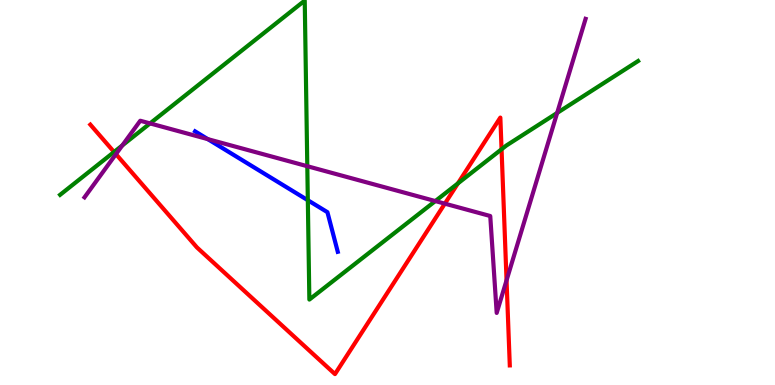[{'lines': ['blue', 'red'], 'intersections': []}, {'lines': ['green', 'red'], 'intersections': [{'x': 1.47, 'y': 6.05}, {'x': 5.91, 'y': 5.24}, {'x': 6.47, 'y': 6.12}]}, {'lines': ['purple', 'red'], 'intersections': [{'x': 1.5, 'y': 6.0}, {'x': 5.74, 'y': 4.71}, {'x': 6.54, 'y': 2.72}]}, {'lines': ['blue', 'green'], 'intersections': [{'x': 3.97, 'y': 4.8}]}, {'lines': ['blue', 'purple'], 'intersections': [{'x': 2.68, 'y': 6.39}]}, {'lines': ['green', 'purple'], 'intersections': [{'x': 1.58, 'y': 6.22}, {'x': 1.94, 'y': 6.79}, {'x': 3.97, 'y': 5.68}, {'x': 5.62, 'y': 4.78}, {'x': 7.19, 'y': 7.07}]}]